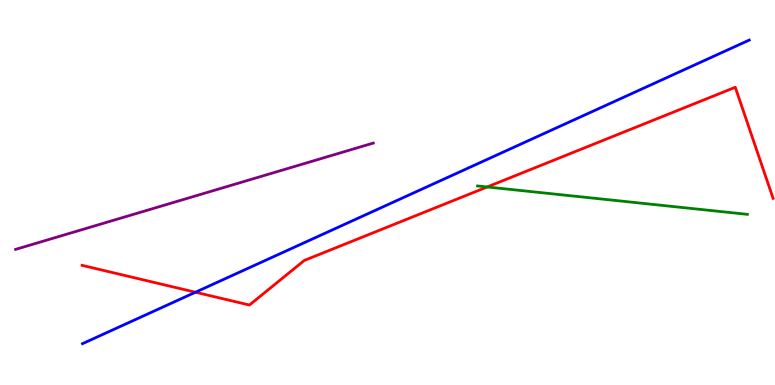[{'lines': ['blue', 'red'], 'intersections': [{'x': 2.52, 'y': 2.41}]}, {'lines': ['green', 'red'], 'intersections': [{'x': 6.29, 'y': 5.14}]}, {'lines': ['purple', 'red'], 'intersections': []}, {'lines': ['blue', 'green'], 'intersections': []}, {'lines': ['blue', 'purple'], 'intersections': []}, {'lines': ['green', 'purple'], 'intersections': []}]